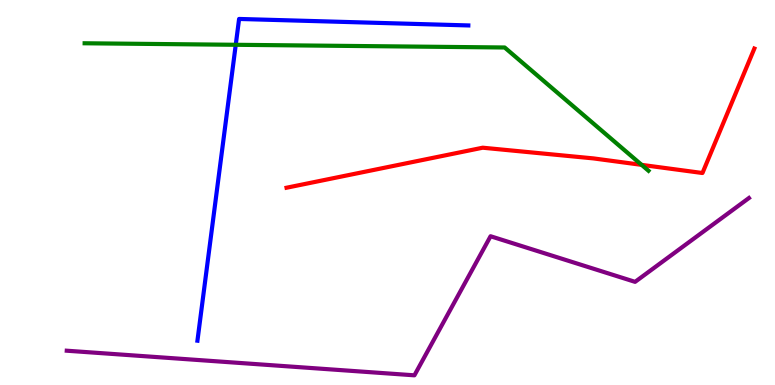[{'lines': ['blue', 'red'], 'intersections': []}, {'lines': ['green', 'red'], 'intersections': [{'x': 8.28, 'y': 5.72}]}, {'lines': ['purple', 'red'], 'intersections': []}, {'lines': ['blue', 'green'], 'intersections': [{'x': 3.04, 'y': 8.84}]}, {'lines': ['blue', 'purple'], 'intersections': []}, {'lines': ['green', 'purple'], 'intersections': []}]